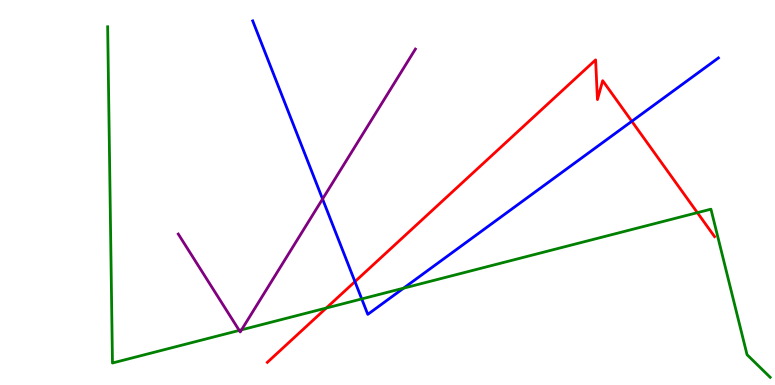[{'lines': ['blue', 'red'], 'intersections': [{'x': 4.58, 'y': 2.69}, {'x': 8.15, 'y': 6.85}]}, {'lines': ['green', 'red'], 'intersections': [{'x': 4.21, 'y': 2.0}, {'x': 9.0, 'y': 4.48}]}, {'lines': ['purple', 'red'], 'intersections': []}, {'lines': ['blue', 'green'], 'intersections': [{'x': 4.67, 'y': 2.24}, {'x': 5.21, 'y': 2.52}]}, {'lines': ['blue', 'purple'], 'intersections': [{'x': 4.16, 'y': 4.83}]}, {'lines': ['green', 'purple'], 'intersections': [{'x': 3.09, 'y': 1.42}, {'x': 3.12, 'y': 1.43}]}]